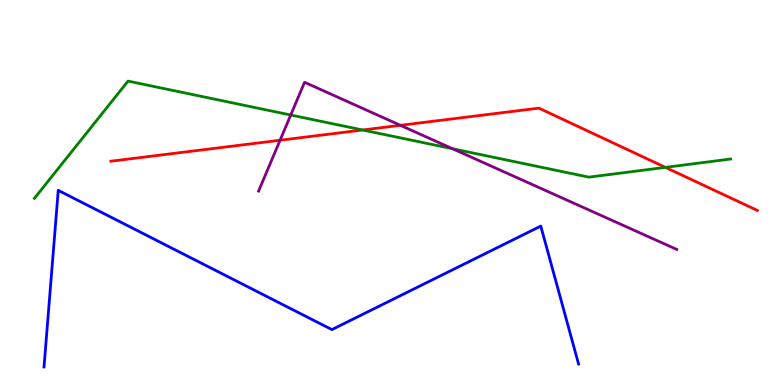[{'lines': ['blue', 'red'], 'intersections': []}, {'lines': ['green', 'red'], 'intersections': [{'x': 4.68, 'y': 6.62}, {'x': 8.59, 'y': 5.65}]}, {'lines': ['purple', 'red'], 'intersections': [{'x': 3.61, 'y': 6.36}, {'x': 5.17, 'y': 6.75}]}, {'lines': ['blue', 'green'], 'intersections': []}, {'lines': ['blue', 'purple'], 'intersections': []}, {'lines': ['green', 'purple'], 'intersections': [{'x': 3.75, 'y': 7.01}, {'x': 5.84, 'y': 6.14}]}]